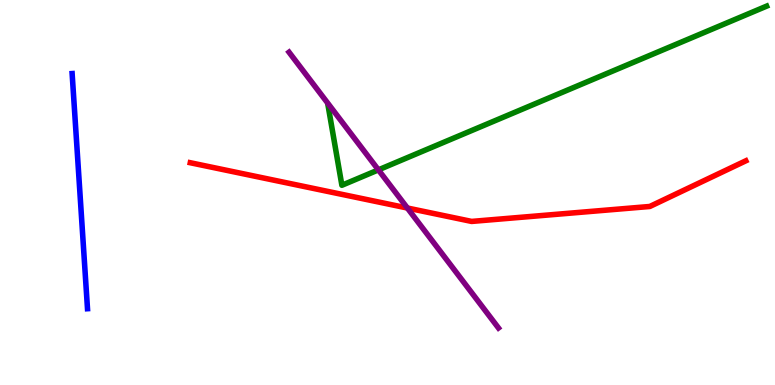[{'lines': ['blue', 'red'], 'intersections': []}, {'lines': ['green', 'red'], 'intersections': []}, {'lines': ['purple', 'red'], 'intersections': [{'x': 5.26, 'y': 4.6}]}, {'lines': ['blue', 'green'], 'intersections': []}, {'lines': ['blue', 'purple'], 'intersections': []}, {'lines': ['green', 'purple'], 'intersections': [{'x': 4.88, 'y': 5.59}]}]